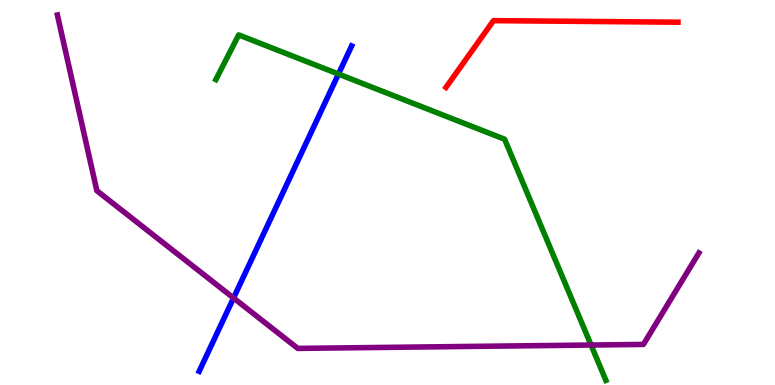[{'lines': ['blue', 'red'], 'intersections': []}, {'lines': ['green', 'red'], 'intersections': []}, {'lines': ['purple', 'red'], 'intersections': []}, {'lines': ['blue', 'green'], 'intersections': [{'x': 4.37, 'y': 8.08}]}, {'lines': ['blue', 'purple'], 'intersections': [{'x': 3.01, 'y': 2.26}]}, {'lines': ['green', 'purple'], 'intersections': [{'x': 7.63, 'y': 1.04}]}]